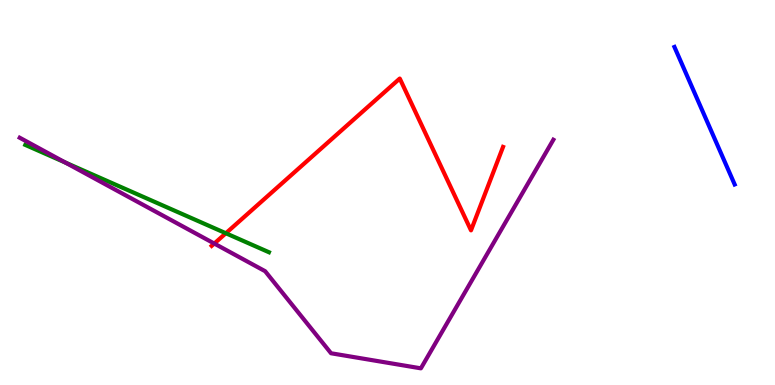[{'lines': ['blue', 'red'], 'intersections': []}, {'lines': ['green', 'red'], 'intersections': [{'x': 2.91, 'y': 3.94}]}, {'lines': ['purple', 'red'], 'intersections': [{'x': 2.76, 'y': 3.67}]}, {'lines': ['blue', 'green'], 'intersections': []}, {'lines': ['blue', 'purple'], 'intersections': []}, {'lines': ['green', 'purple'], 'intersections': [{'x': 0.844, 'y': 5.78}]}]